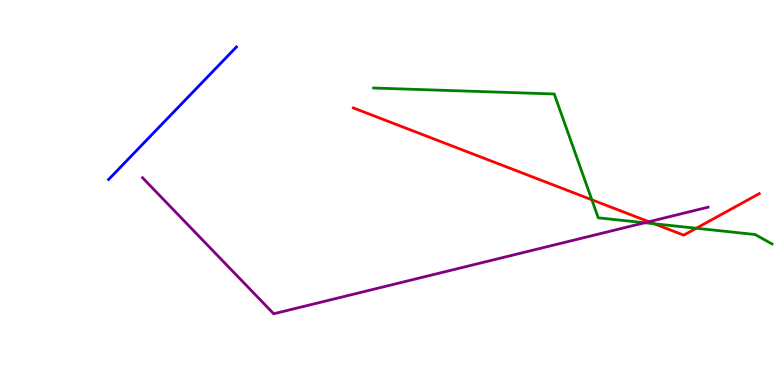[{'lines': ['blue', 'red'], 'intersections': []}, {'lines': ['green', 'red'], 'intersections': [{'x': 7.64, 'y': 4.81}, {'x': 8.44, 'y': 4.19}, {'x': 8.98, 'y': 4.07}]}, {'lines': ['purple', 'red'], 'intersections': [{'x': 8.37, 'y': 4.24}]}, {'lines': ['blue', 'green'], 'intersections': []}, {'lines': ['blue', 'purple'], 'intersections': []}, {'lines': ['green', 'purple'], 'intersections': [{'x': 8.32, 'y': 4.21}]}]